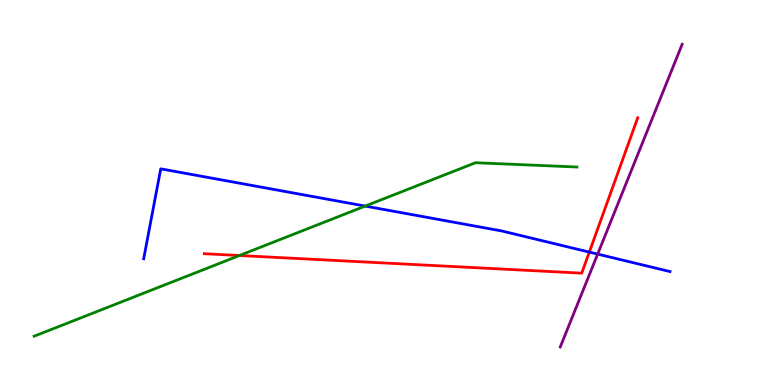[{'lines': ['blue', 'red'], 'intersections': [{'x': 7.6, 'y': 3.45}]}, {'lines': ['green', 'red'], 'intersections': [{'x': 3.09, 'y': 3.36}]}, {'lines': ['purple', 'red'], 'intersections': []}, {'lines': ['blue', 'green'], 'intersections': [{'x': 4.71, 'y': 4.65}]}, {'lines': ['blue', 'purple'], 'intersections': [{'x': 7.71, 'y': 3.4}]}, {'lines': ['green', 'purple'], 'intersections': []}]